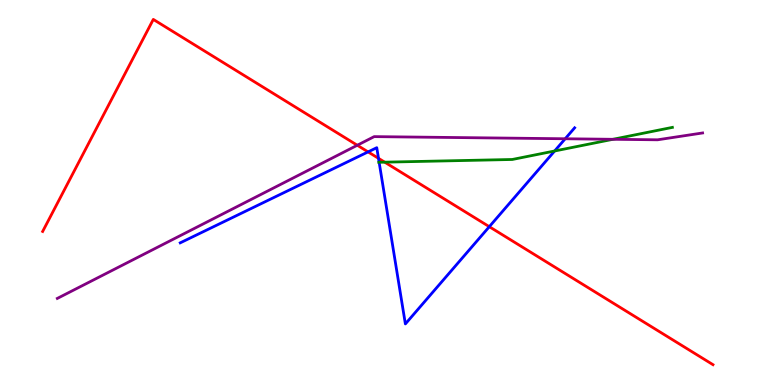[{'lines': ['blue', 'red'], 'intersections': [{'x': 4.75, 'y': 6.05}, {'x': 4.88, 'y': 5.89}, {'x': 6.31, 'y': 4.11}]}, {'lines': ['green', 'red'], 'intersections': [{'x': 4.96, 'y': 5.79}]}, {'lines': ['purple', 'red'], 'intersections': [{'x': 4.61, 'y': 6.23}]}, {'lines': ['blue', 'green'], 'intersections': [{'x': 4.89, 'y': 5.78}, {'x': 7.16, 'y': 6.08}]}, {'lines': ['blue', 'purple'], 'intersections': [{'x': 7.29, 'y': 6.4}]}, {'lines': ['green', 'purple'], 'intersections': [{'x': 7.91, 'y': 6.38}]}]